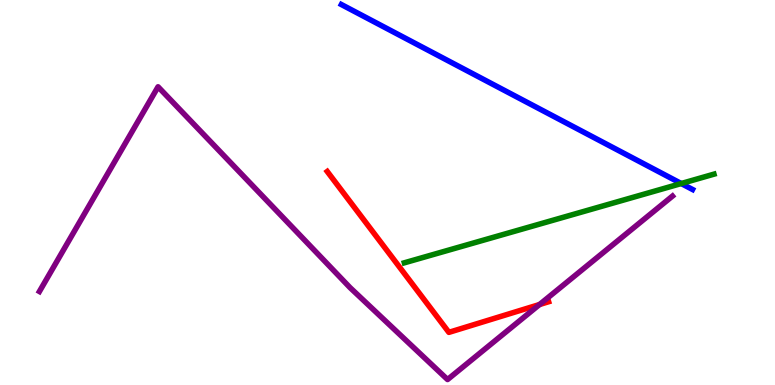[{'lines': ['blue', 'red'], 'intersections': []}, {'lines': ['green', 'red'], 'intersections': []}, {'lines': ['purple', 'red'], 'intersections': [{'x': 6.96, 'y': 2.09}]}, {'lines': ['blue', 'green'], 'intersections': [{'x': 8.79, 'y': 5.23}]}, {'lines': ['blue', 'purple'], 'intersections': []}, {'lines': ['green', 'purple'], 'intersections': []}]